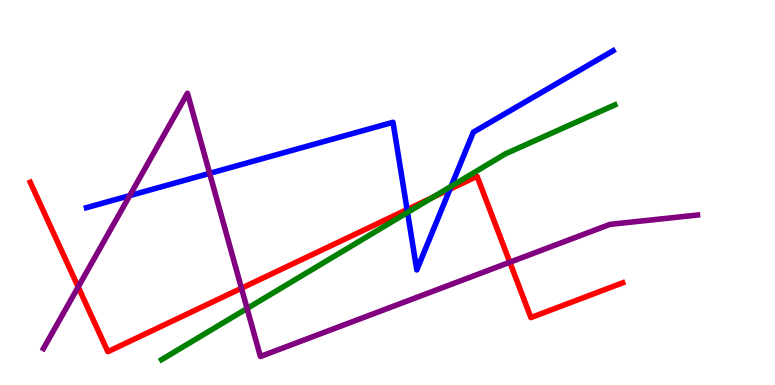[{'lines': ['blue', 'red'], 'intersections': [{'x': 5.25, 'y': 4.56}, {'x': 5.81, 'y': 5.09}]}, {'lines': ['green', 'red'], 'intersections': [{'x': 5.58, 'y': 4.87}]}, {'lines': ['purple', 'red'], 'intersections': [{'x': 1.01, 'y': 2.55}, {'x': 3.12, 'y': 2.51}, {'x': 6.58, 'y': 3.19}]}, {'lines': ['blue', 'green'], 'intersections': [{'x': 5.26, 'y': 4.48}, {'x': 5.82, 'y': 5.16}]}, {'lines': ['blue', 'purple'], 'intersections': [{'x': 1.67, 'y': 4.92}, {'x': 2.71, 'y': 5.5}]}, {'lines': ['green', 'purple'], 'intersections': [{'x': 3.19, 'y': 1.99}]}]